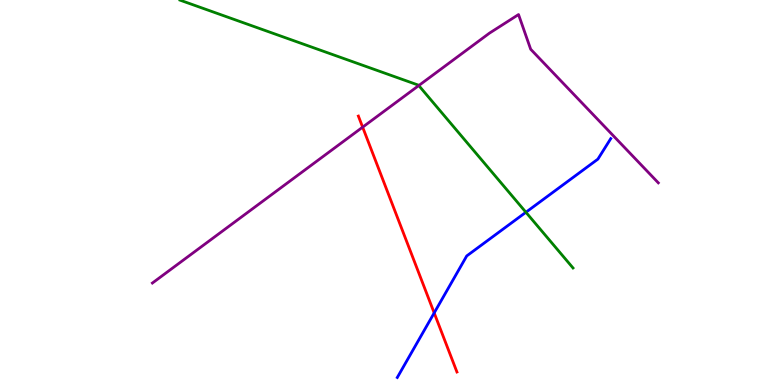[{'lines': ['blue', 'red'], 'intersections': [{'x': 5.6, 'y': 1.87}]}, {'lines': ['green', 'red'], 'intersections': []}, {'lines': ['purple', 'red'], 'intersections': [{'x': 4.68, 'y': 6.7}]}, {'lines': ['blue', 'green'], 'intersections': [{'x': 6.79, 'y': 4.49}]}, {'lines': ['blue', 'purple'], 'intersections': []}, {'lines': ['green', 'purple'], 'intersections': [{'x': 5.4, 'y': 7.78}]}]